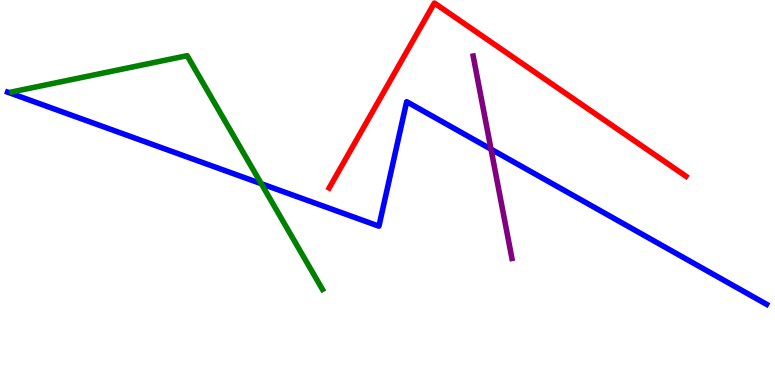[{'lines': ['blue', 'red'], 'intersections': []}, {'lines': ['green', 'red'], 'intersections': []}, {'lines': ['purple', 'red'], 'intersections': []}, {'lines': ['blue', 'green'], 'intersections': [{'x': 3.37, 'y': 5.23}]}, {'lines': ['blue', 'purple'], 'intersections': [{'x': 6.34, 'y': 6.13}]}, {'lines': ['green', 'purple'], 'intersections': []}]